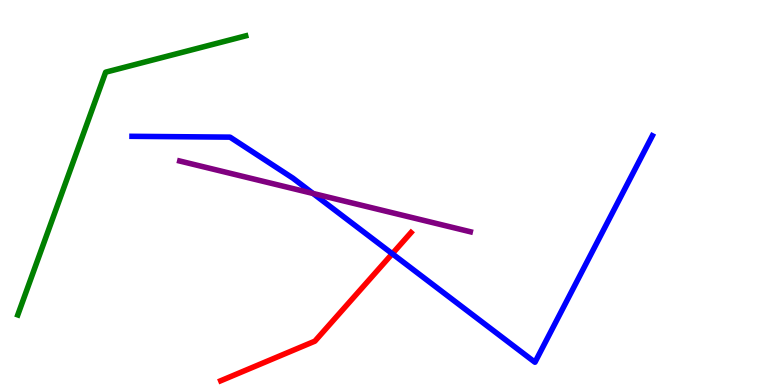[{'lines': ['blue', 'red'], 'intersections': [{'x': 5.06, 'y': 3.41}]}, {'lines': ['green', 'red'], 'intersections': []}, {'lines': ['purple', 'red'], 'intersections': []}, {'lines': ['blue', 'green'], 'intersections': []}, {'lines': ['blue', 'purple'], 'intersections': [{'x': 4.04, 'y': 4.97}]}, {'lines': ['green', 'purple'], 'intersections': []}]